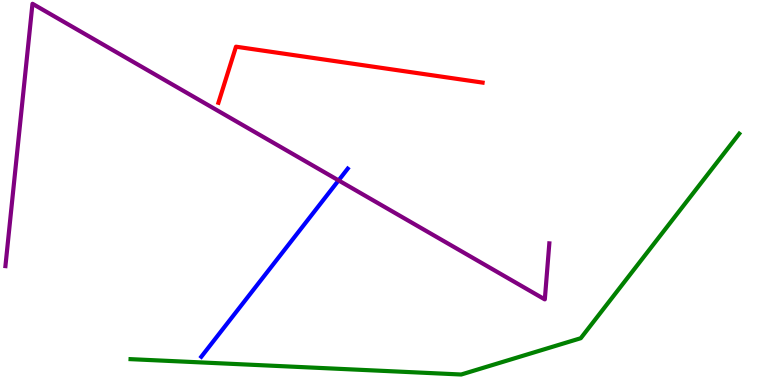[{'lines': ['blue', 'red'], 'intersections': []}, {'lines': ['green', 'red'], 'intersections': []}, {'lines': ['purple', 'red'], 'intersections': []}, {'lines': ['blue', 'green'], 'intersections': []}, {'lines': ['blue', 'purple'], 'intersections': [{'x': 4.37, 'y': 5.31}]}, {'lines': ['green', 'purple'], 'intersections': []}]